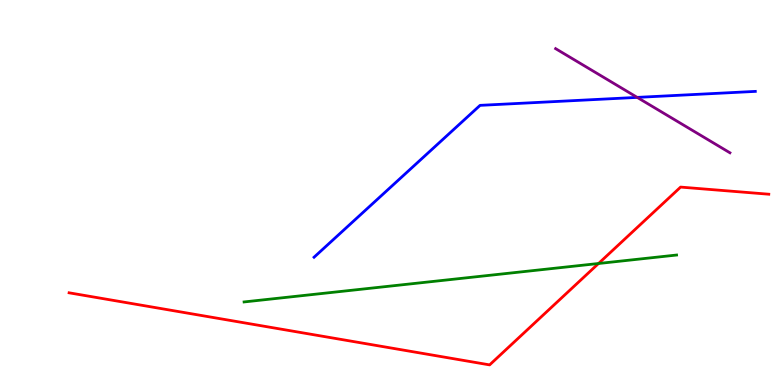[{'lines': ['blue', 'red'], 'intersections': []}, {'lines': ['green', 'red'], 'intersections': [{'x': 7.72, 'y': 3.16}]}, {'lines': ['purple', 'red'], 'intersections': []}, {'lines': ['blue', 'green'], 'intersections': []}, {'lines': ['blue', 'purple'], 'intersections': [{'x': 8.22, 'y': 7.47}]}, {'lines': ['green', 'purple'], 'intersections': []}]